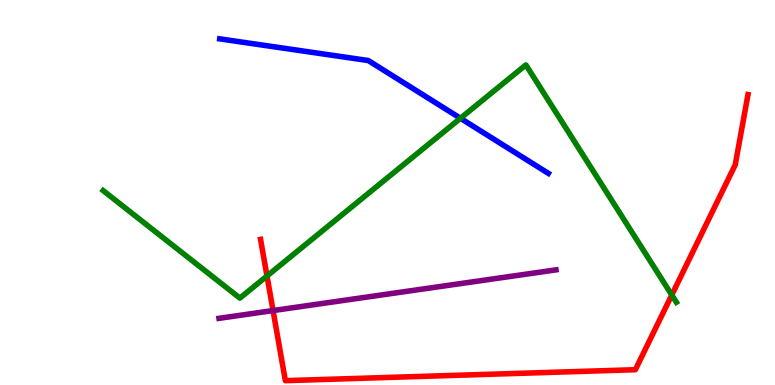[{'lines': ['blue', 'red'], 'intersections': []}, {'lines': ['green', 'red'], 'intersections': [{'x': 3.45, 'y': 2.83}, {'x': 8.67, 'y': 2.34}]}, {'lines': ['purple', 'red'], 'intersections': [{'x': 3.52, 'y': 1.93}]}, {'lines': ['blue', 'green'], 'intersections': [{'x': 5.94, 'y': 6.93}]}, {'lines': ['blue', 'purple'], 'intersections': []}, {'lines': ['green', 'purple'], 'intersections': []}]